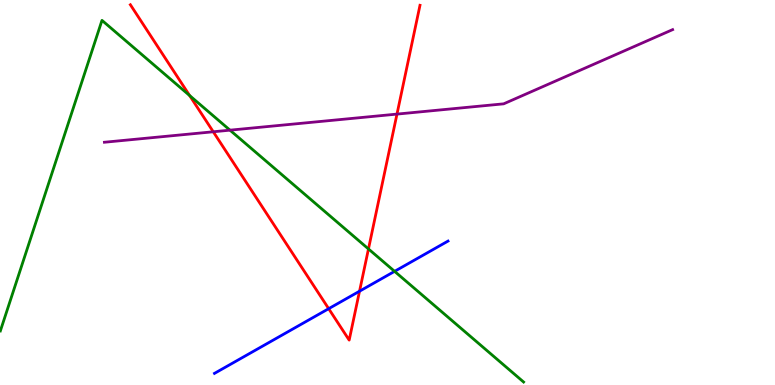[{'lines': ['blue', 'red'], 'intersections': [{'x': 4.24, 'y': 1.98}, {'x': 4.64, 'y': 2.44}]}, {'lines': ['green', 'red'], 'intersections': [{'x': 2.45, 'y': 7.52}, {'x': 4.75, 'y': 3.53}]}, {'lines': ['purple', 'red'], 'intersections': [{'x': 2.75, 'y': 6.58}, {'x': 5.12, 'y': 7.04}]}, {'lines': ['blue', 'green'], 'intersections': [{'x': 5.09, 'y': 2.95}]}, {'lines': ['blue', 'purple'], 'intersections': []}, {'lines': ['green', 'purple'], 'intersections': [{'x': 2.97, 'y': 6.62}]}]